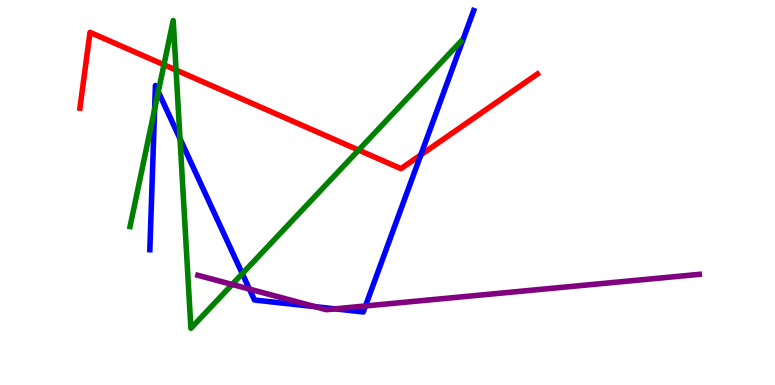[{'lines': ['blue', 'red'], 'intersections': [{'x': 5.43, 'y': 5.98}]}, {'lines': ['green', 'red'], 'intersections': [{'x': 2.12, 'y': 8.32}, {'x': 2.27, 'y': 8.18}, {'x': 4.63, 'y': 6.1}]}, {'lines': ['purple', 'red'], 'intersections': []}, {'lines': ['blue', 'green'], 'intersections': [{'x': 1.99, 'y': 7.16}, {'x': 2.04, 'y': 7.62}, {'x': 2.32, 'y': 6.4}, {'x': 3.13, 'y': 2.89}]}, {'lines': ['blue', 'purple'], 'intersections': [{'x': 3.22, 'y': 2.49}, {'x': 4.07, 'y': 2.03}, {'x': 4.32, 'y': 1.98}, {'x': 4.72, 'y': 2.05}]}, {'lines': ['green', 'purple'], 'intersections': [{'x': 3.0, 'y': 2.61}]}]